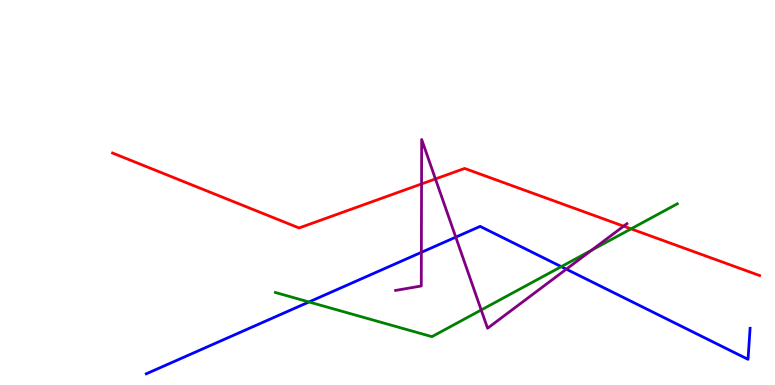[{'lines': ['blue', 'red'], 'intersections': []}, {'lines': ['green', 'red'], 'intersections': [{'x': 8.14, 'y': 4.06}]}, {'lines': ['purple', 'red'], 'intersections': [{'x': 5.44, 'y': 5.22}, {'x': 5.62, 'y': 5.35}, {'x': 8.05, 'y': 4.13}]}, {'lines': ['blue', 'green'], 'intersections': [{'x': 3.99, 'y': 2.16}, {'x': 7.24, 'y': 3.07}]}, {'lines': ['blue', 'purple'], 'intersections': [{'x': 5.44, 'y': 3.45}, {'x': 5.88, 'y': 3.84}, {'x': 7.31, 'y': 3.01}]}, {'lines': ['green', 'purple'], 'intersections': [{'x': 6.21, 'y': 1.95}, {'x': 7.63, 'y': 3.5}]}]